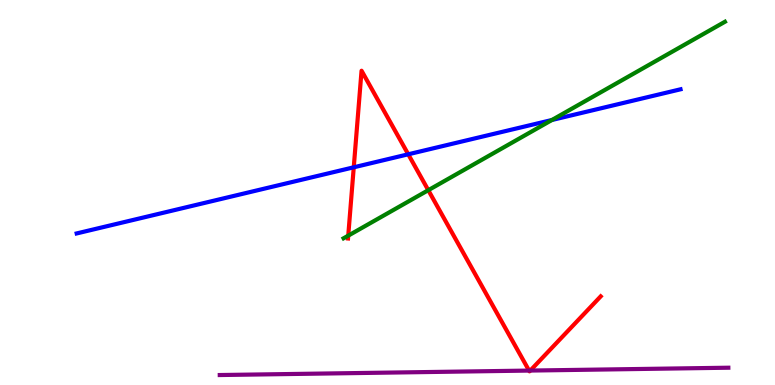[{'lines': ['blue', 'red'], 'intersections': [{'x': 4.56, 'y': 5.65}, {'x': 5.27, 'y': 5.99}]}, {'lines': ['green', 'red'], 'intersections': [{'x': 4.49, 'y': 3.88}, {'x': 5.53, 'y': 5.06}]}, {'lines': ['purple', 'red'], 'intersections': [{'x': 6.83, 'y': 0.375}, {'x': 6.84, 'y': 0.375}]}, {'lines': ['blue', 'green'], 'intersections': [{'x': 7.12, 'y': 6.88}]}, {'lines': ['blue', 'purple'], 'intersections': []}, {'lines': ['green', 'purple'], 'intersections': []}]